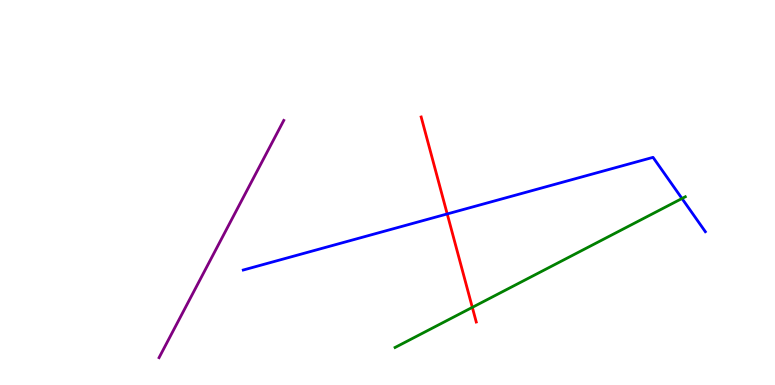[{'lines': ['blue', 'red'], 'intersections': [{'x': 5.77, 'y': 4.44}]}, {'lines': ['green', 'red'], 'intersections': [{'x': 6.09, 'y': 2.02}]}, {'lines': ['purple', 'red'], 'intersections': []}, {'lines': ['blue', 'green'], 'intersections': [{'x': 8.8, 'y': 4.84}]}, {'lines': ['blue', 'purple'], 'intersections': []}, {'lines': ['green', 'purple'], 'intersections': []}]